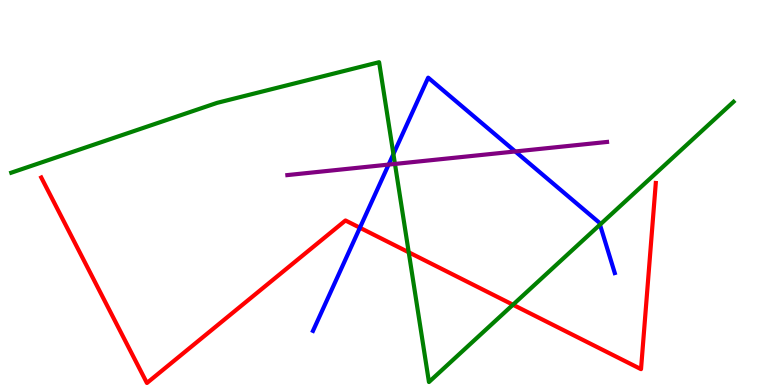[{'lines': ['blue', 'red'], 'intersections': [{'x': 4.64, 'y': 4.08}]}, {'lines': ['green', 'red'], 'intersections': [{'x': 5.27, 'y': 3.45}, {'x': 6.62, 'y': 2.08}]}, {'lines': ['purple', 'red'], 'intersections': []}, {'lines': ['blue', 'green'], 'intersections': [{'x': 5.08, 'y': 6.0}, {'x': 7.74, 'y': 4.16}]}, {'lines': ['blue', 'purple'], 'intersections': [{'x': 5.01, 'y': 5.72}, {'x': 6.65, 'y': 6.07}]}, {'lines': ['green', 'purple'], 'intersections': [{'x': 5.1, 'y': 5.74}]}]